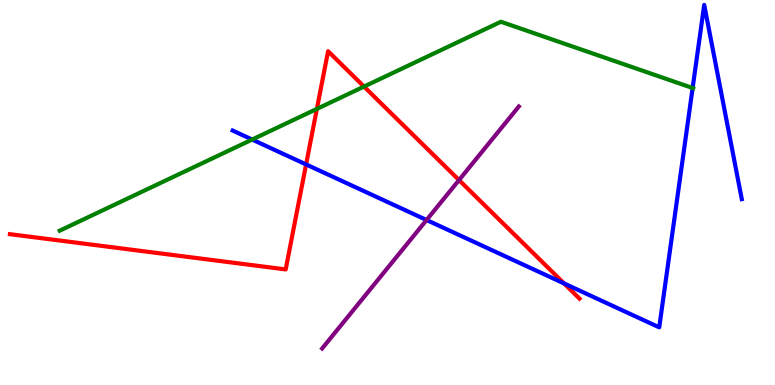[{'lines': ['blue', 'red'], 'intersections': [{'x': 3.95, 'y': 5.73}, {'x': 7.28, 'y': 2.64}]}, {'lines': ['green', 'red'], 'intersections': [{'x': 4.09, 'y': 7.17}, {'x': 4.7, 'y': 7.75}]}, {'lines': ['purple', 'red'], 'intersections': [{'x': 5.92, 'y': 5.32}]}, {'lines': ['blue', 'green'], 'intersections': [{'x': 3.25, 'y': 6.38}, {'x': 8.94, 'y': 7.71}]}, {'lines': ['blue', 'purple'], 'intersections': [{'x': 5.5, 'y': 4.29}]}, {'lines': ['green', 'purple'], 'intersections': []}]